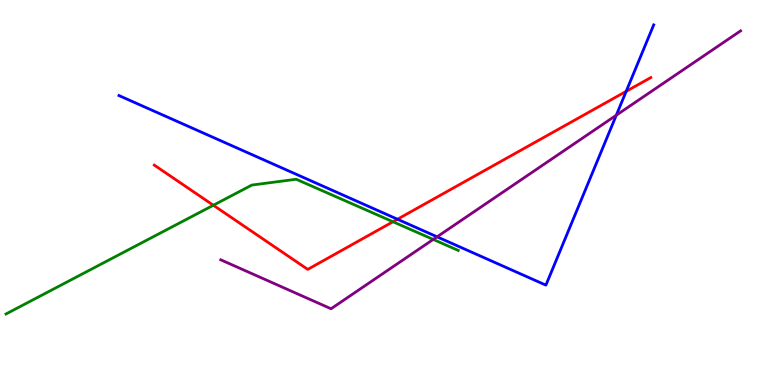[{'lines': ['blue', 'red'], 'intersections': [{'x': 5.13, 'y': 4.31}, {'x': 8.08, 'y': 7.63}]}, {'lines': ['green', 'red'], 'intersections': [{'x': 2.75, 'y': 4.67}, {'x': 5.07, 'y': 4.24}]}, {'lines': ['purple', 'red'], 'intersections': []}, {'lines': ['blue', 'green'], 'intersections': []}, {'lines': ['blue', 'purple'], 'intersections': [{'x': 5.64, 'y': 3.85}, {'x': 7.95, 'y': 7.01}]}, {'lines': ['green', 'purple'], 'intersections': [{'x': 5.59, 'y': 3.78}]}]